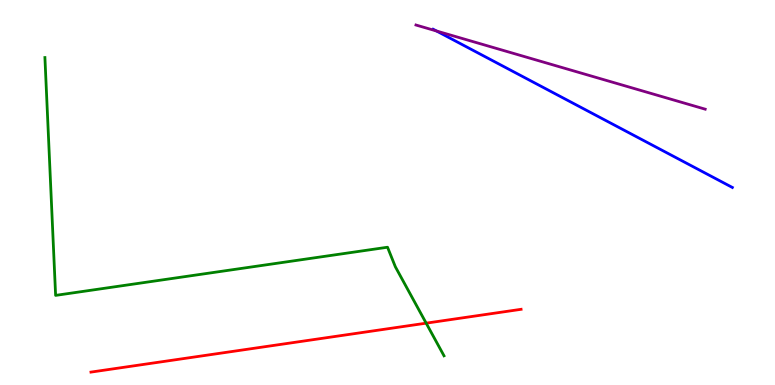[{'lines': ['blue', 'red'], 'intersections': []}, {'lines': ['green', 'red'], 'intersections': [{'x': 5.5, 'y': 1.61}]}, {'lines': ['purple', 'red'], 'intersections': []}, {'lines': ['blue', 'green'], 'intersections': []}, {'lines': ['blue', 'purple'], 'intersections': [{'x': 5.63, 'y': 9.19}]}, {'lines': ['green', 'purple'], 'intersections': []}]